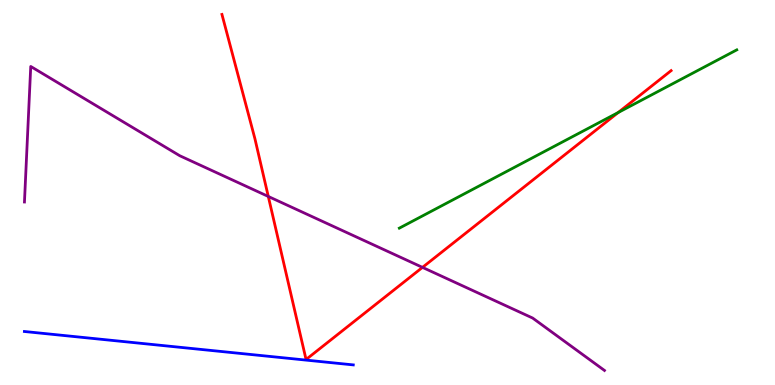[{'lines': ['blue', 'red'], 'intersections': []}, {'lines': ['green', 'red'], 'intersections': [{'x': 7.98, 'y': 7.08}]}, {'lines': ['purple', 'red'], 'intersections': [{'x': 3.46, 'y': 4.9}, {'x': 5.45, 'y': 3.06}]}, {'lines': ['blue', 'green'], 'intersections': []}, {'lines': ['blue', 'purple'], 'intersections': []}, {'lines': ['green', 'purple'], 'intersections': []}]